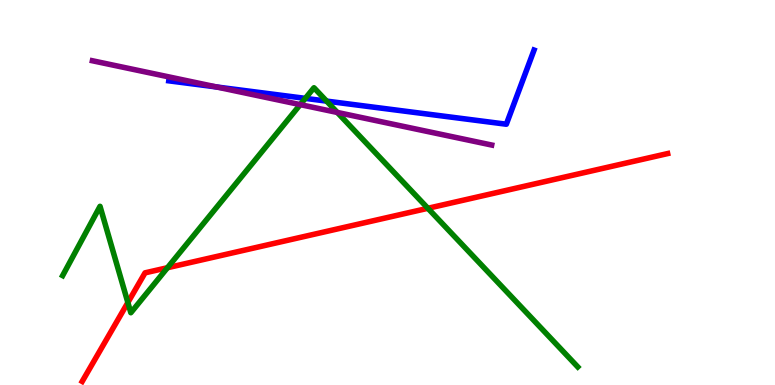[{'lines': ['blue', 'red'], 'intersections': []}, {'lines': ['green', 'red'], 'intersections': [{'x': 1.65, 'y': 2.14}, {'x': 2.16, 'y': 3.05}, {'x': 5.52, 'y': 4.59}]}, {'lines': ['purple', 'red'], 'intersections': []}, {'lines': ['blue', 'green'], 'intersections': [{'x': 3.94, 'y': 7.44}, {'x': 4.21, 'y': 7.37}]}, {'lines': ['blue', 'purple'], 'intersections': [{'x': 2.79, 'y': 7.74}]}, {'lines': ['green', 'purple'], 'intersections': [{'x': 3.87, 'y': 7.28}, {'x': 4.35, 'y': 7.08}]}]